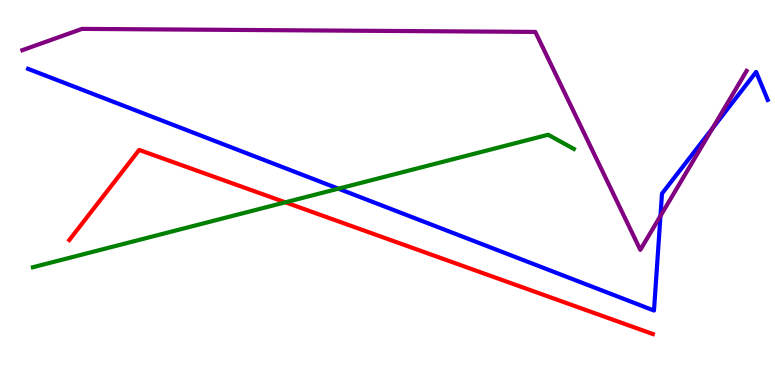[{'lines': ['blue', 'red'], 'intersections': []}, {'lines': ['green', 'red'], 'intersections': [{'x': 3.68, 'y': 4.74}]}, {'lines': ['purple', 'red'], 'intersections': []}, {'lines': ['blue', 'green'], 'intersections': [{'x': 4.37, 'y': 5.1}]}, {'lines': ['blue', 'purple'], 'intersections': [{'x': 8.52, 'y': 4.39}, {'x': 9.19, 'y': 6.67}]}, {'lines': ['green', 'purple'], 'intersections': []}]